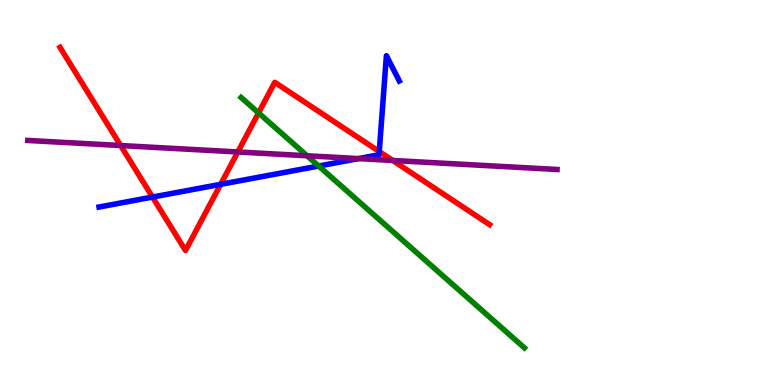[{'lines': ['blue', 'red'], 'intersections': [{'x': 1.97, 'y': 4.88}, {'x': 2.85, 'y': 5.21}, {'x': 4.89, 'y': 6.06}]}, {'lines': ['green', 'red'], 'intersections': [{'x': 3.34, 'y': 7.07}]}, {'lines': ['purple', 'red'], 'intersections': [{'x': 1.56, 'y': 6.22}, {'x': 3.07, 'y': 6.05}, {'x': 5.07, 'y': 5.83}]}, {'lines': ['blue', 'green'], 'intersections': [{'x': 4.11, 'y': 5.69}]}, {'lines': ['blue', 'purple'], 'intersections': [{'x': 4.63, 'y': 5.88}]}, {'lines': ['green', 'purple'], 'intersections': [{'x': 3.96, 'y': 5.95}]}]